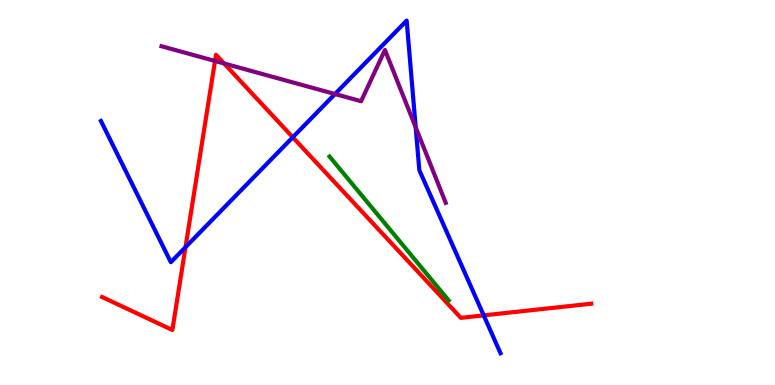[{'lines': ['blue', 'red'], 'intersections': [{'x': 2.39, 'y': 3.58}, {'x': 3.78, 'y': 6.43}, {'x': 6.24, 'y': 1.81}]}, {'lines': ['green', 'red'], 'intersections': []}, {'lines': ['purple', 'red'], 'intersections': [{'x': 2.77, 'y': 8.42}, {'x': 2.89, 'y': 8.35}]}, {'lines': ['blue', 'green'], 'intersections': []}, {'lines': ['blue', 'purple'], 'intersections': [{'x': 4.32, 'y': 7.56}, {'x': 5.36, 'y': 6.69}]}, {'lines': ['green', 'purple'], 'intersections': []}]